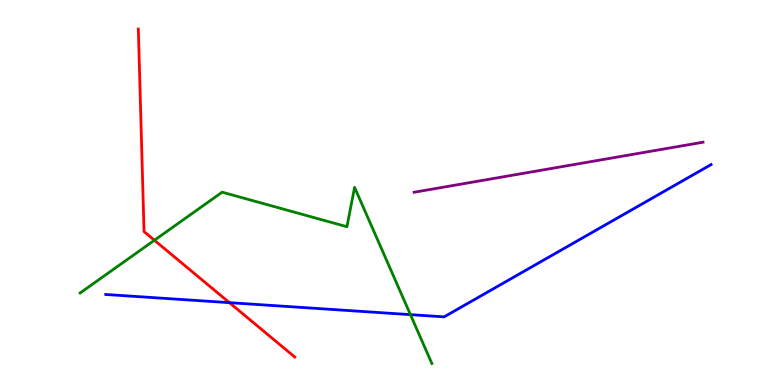[{'lines': ['blue', 'red'], 'intersections': [{'x': 2.96, 'y': 2.14}]}, {'lines': ['green', 'red'], 'intersections': [{'x': 1.99, 'y': 3.76}]}, {'lines': ['purple', 'red'], 'intersections': []}, {'lines': ['blue', 'green'], 'intersections': [{'x': 5.3, 'y': 1.83}]}, {'lines': ['blue', 'purple'], 'intersections': []}, {'lines': ['green', 'purple'], 'intersections': []}]